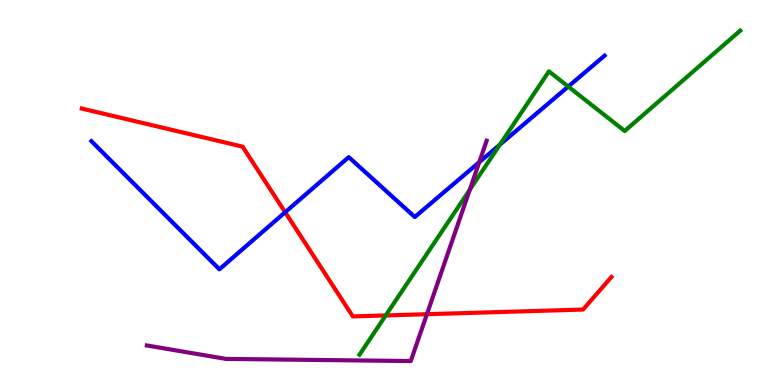[{'lines': ['blue', 'red'], 'intersections': [{'x': 3.68, 'y': 4.49}]}, {'lines': ['green', 'red'], 'intersections': [{'x': 4.98, 'y': 1.81}]}, {'lines': ['purple', 'red'], 'intersections': [{'x': 5.51, 'y': 1.84}]}, {'lines': ['blue', 'green'], 'intersections': [{'x': 6.45, 'y': 6.24}, {'x': 7.33, 'y': 7.75}]}, {'lines': ['blue', 'purple'], 'intersections': [{'x': 6.18, 'y': 5.79}]}, {'lines': ['green', 'purple'], 'intersections': [{'x': 6.06, 'y': 5.07}]}]